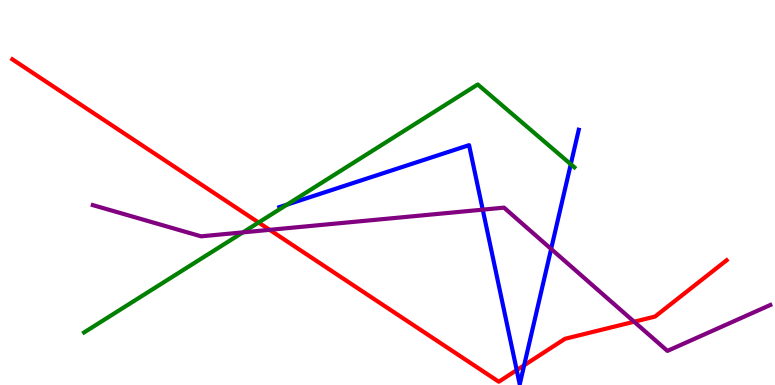[{'lines': ['blue', 'red'], 'intersections': [{'x': 6.67, 'y': 0.387}, {'x': 6.76, 'y': 0.512}]}, {'lines': ['green', 'red'], 'intersections': [{'x': 3.34, 'y': 4.22}]}, {'lines': ['purple', 'red'], 'intersections': [{'x': 3.48, 'y': 4.03}, {'x': 8.18, 'y': 1.64}]}, {'lines': ['blue', 'green'], 'intersections': [{'x': 3.7, 'y': 4.68}, {'x': 7.36, 'y': 5.73}]}, {'lines': ['blue', 'purple'], 'intersections': [{'x': 6.23, 'y': 4.55}, {'x': 7.11, 'y': 3.53}]}, {'lines': ['green', 'purple'], 'intersections': [{'x': 3.13, 'y': 3.96}]}]